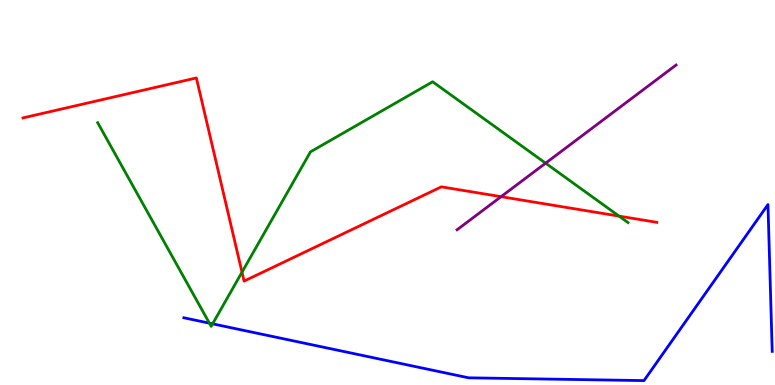[{'lines': ['blue', 'red'], 'intersections': []}, {'lines': ['green', 'red'], 'intersections': [{'x': 3.12, 'y': 2.93}, {'x': 7.99, 'y': 4.39}]}, {'lines': ['purple', 'red'], 'intersections': [{'x': 6.47, 'y': 4.89}]}, {'lines': ['blue', 'green'], 'intersections': [{'x': 2.7, 'y': 1.61}, {'x': 2.74, 'y': 1.59}]}, {'lines': ['blue', 'purple'], 'intersections': []}, {'lines': ['green', 'purple'], 'intersections': [{'x': 7.04, 'y': 5.76}]}]